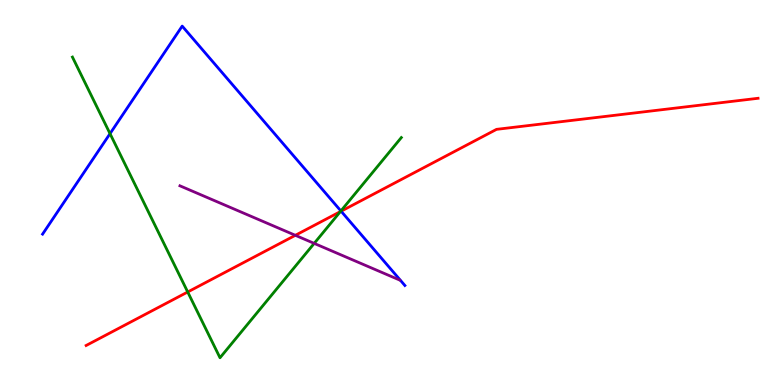[{'lines': ['blue', 'red'], 'intersections': [{'x': 4.4, 'y': 4.51}]}, {'lines': ['green', 'red'], 'intersections': [{'x': 2.42, 'y': 2.42}, {'x': 4.39, 'y': 4.5}]}, {'lines': ['purple', 'red'], 'intersections': [{'x': 3.81, 'y': 3.89}]}, {'lines': ['blue', 'green'], 'intersections': [{'x': 1.42, 'y': 6.53}, {'x': 4.4, 'y': 4.52}]}, {'lines': ['blue', 'purple'], 'intersections': []}, {'lines': ['green', 'purple'], 'intersections': [{'x': 4.05, 'y': 3.68}]}]